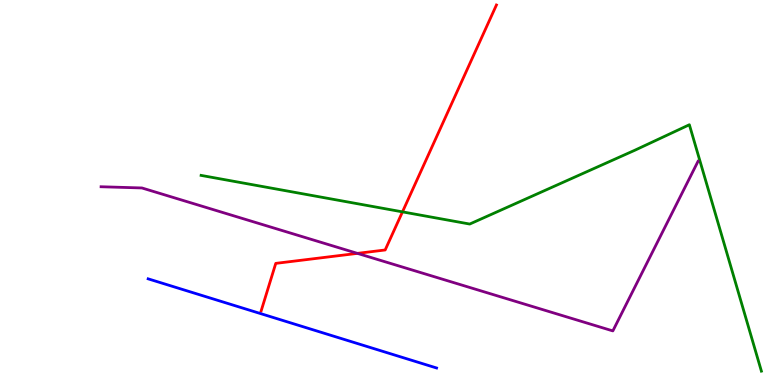[{'lines': ['blue', 'red'], 'intersections': []}, {'lines': ['green', 'red'], 'intersections': [{'x': 5.19, 'y': 4.5}]}, {'lines': ['purple', 'red'], 'intersections': [{'x': 4.61, 'y': 3.42}]}, {'lines': ['blue', 'green'], 'intersections': []}, {'lines': ['blue', 'purple'], 'intersections': []}, {'lines': ['green', 'purple'], 'intersections': []}]